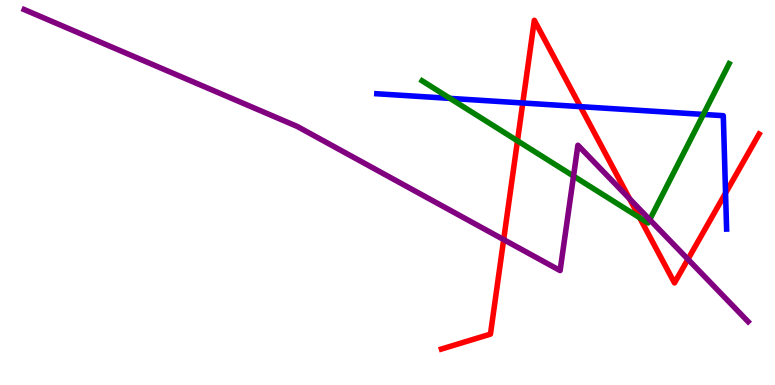[{'lines': ['blue', 'red'], 'intersections': [{'x': 6.75, 'y': 7.32}, {'x': 7.49, 'y': 7.23}, {'x': 9.36, 'y': 4.98}]}, {'lines': ['green', 'red'], 'intersections': [{'x': 6.68, 'y': 6.34}, {'x': 8.25, 'y': 4.34}]}, {'lines': ['purple', 'red'], 'intersections': [{'x': 6.5, 'y': 3.78}, {'x': 8.12, 'y': 4.84}, {'x': 8.88, 'y': 3.27}]}, {'lines': ['blue', 'green'], 'intersections': [{'x': 5.81, 'y': 7.44}, {'x': 9.08, 'y': 7.03}]}, {'lines': ['blue', 'purple'], 'intersections': []}, {'lines': ['green', 'purple'], 'intersections': [{'x': 7.4, 'y': 5.43}, {'x': 8.38, 'y': 4.29}]}]